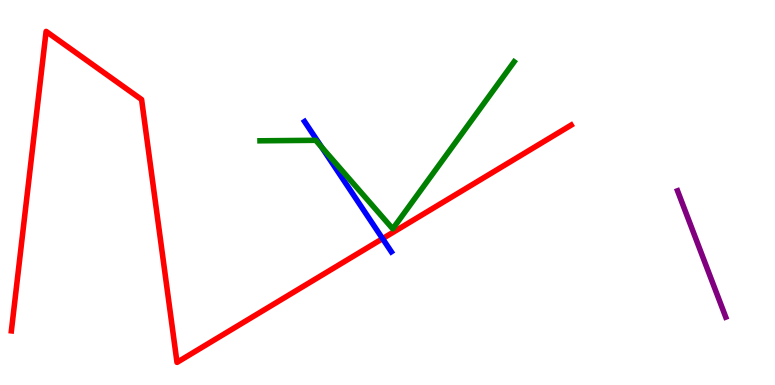[{'lines': ['blue', 'red'], 'intersections': [{'x': 4.94, 'y': 3.8}]}, {'lines': ['green', 'red'], 'intersections': []}, {'lines': ['purple', 'red'], 'intersections': []}, {'lines': ['blue', 'green'], 'intersections': [{'x': 4.15, 'y': 6.18}]}, {'lines': ['blue', 'purple'], 'intersections': []}, {'lines': ['green', 'purple'], 'intersections': []}]